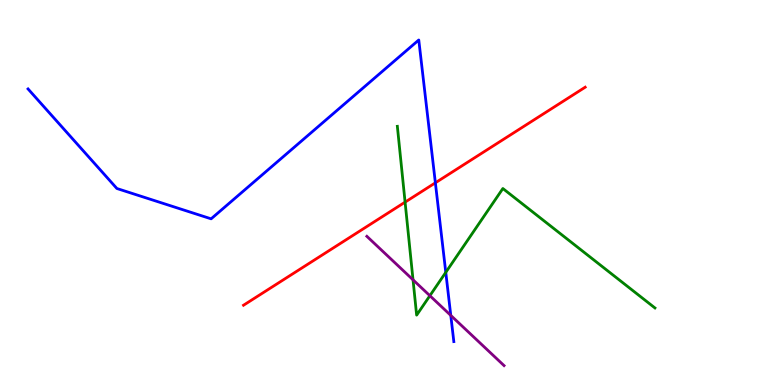[{'lines': ['blue', 'red'], 'intersections': [{'x': 5.62, 'y': 5.25}]}, {'lines': ['green', 'red'], 'intersections': [{'x': 5.23, 'y': 4.75}]}, {'lines': ['purple', 'red'], 'intersections': []}, {'lines': ['blue', 'green'], 'intersections': [{'x': 5.75, 'y': 2.93}]}, {'lines': ['blue', 'purple'], 'intersections': [{'x': 5.82, 'y': 1.81}]}, {'lines': ['green', 'purple'], 'intersections': [{'x': 5.33, 'y': 2.73}, {'x': 5.55, 'y': 2.32}]}]